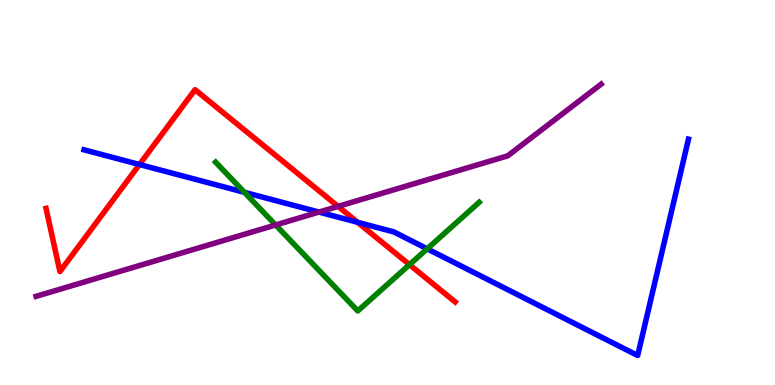[{'lines': ['blue', 'red'], 'intersections': [{'x': 1.8, 'y': 5.73}, {'x': 4.61, 'y': 4.23}]}, {'lines': ['green', 'red'], 'intersections': [{'x': 5.28, 'y': 3.13}]}, {'lines': ['purple', 'red'], 'intersections': [{'x': 4.36, 'y': 4.64}]}, {'lines': ['blue', 'green'], 'intersections': [{'x': 3.15, 'y': 5.0}, {'x': 5.51, 'y': 3.54}]}, {'lines': ['blue', 'purple'], 'intersections': [{'x': 4.12, 'y': 4.49}]}, {'lines': ['green', 'purple'], 'intersections': [{'x': 3.56, 'y': 4.16}]}]